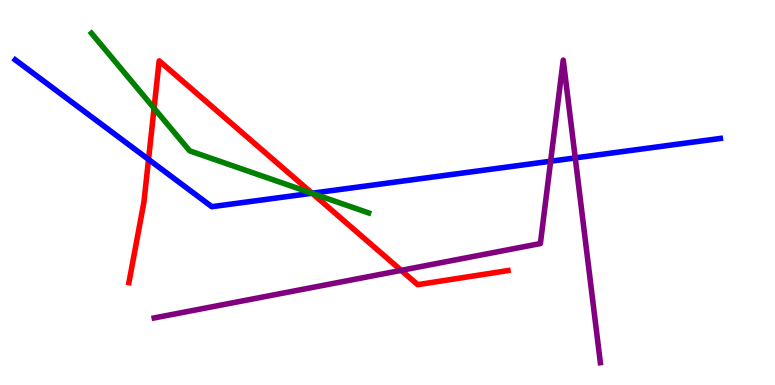[{'lines': ['blue', 'red'], 'intersections': [{'x': 1.92, 'y': 5.86}, {'x': 4.03, 'y': 4.98}]}, {'lines': ['green', 'red'], 'intersections': [{'x': 1.99, 'y': 7.19}, {'x': 4.03, 'y': 4.98}]}, {'lines': ['purple', 'red'], 'intersections': [{'x': 5.18, 'y': 2.98}]}, {'lines': ['blue', 'green'], 'intersections': [{'x': 4.03, 'y': 4.98}]}, {'lines': ['blue', 'purple'], 'intersections': [{'x': 7.1, 'y': 5.81}, {'x': 7.42, 'y': 5.9}]}, {'lines': ['green', 'purple'], 'intersections': []}]